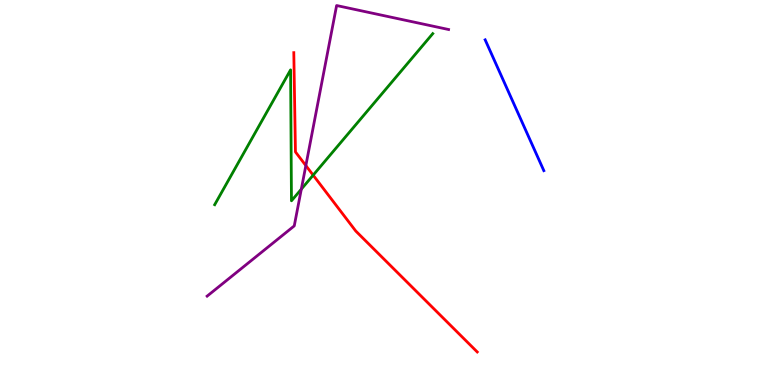[{'lines': ['blue', 'red'], 'intersections': []}, {'lines': ['green', 'red'], 'intersections': [{'x': 4.04, 'y': 5.45}]}, {'lines': ['purple', 'red'], 'intersections': [{'x': 3.95, 'y': 5.7}]}, {'lines': ['blue', 'green'], 'intersections': []}, {'lines': ['blue', 'purple'], 'intersections': []}, {'lines': ['green', 'purple'], 'intersections': [{'x': 3.89, 'y': 5.09}]}]